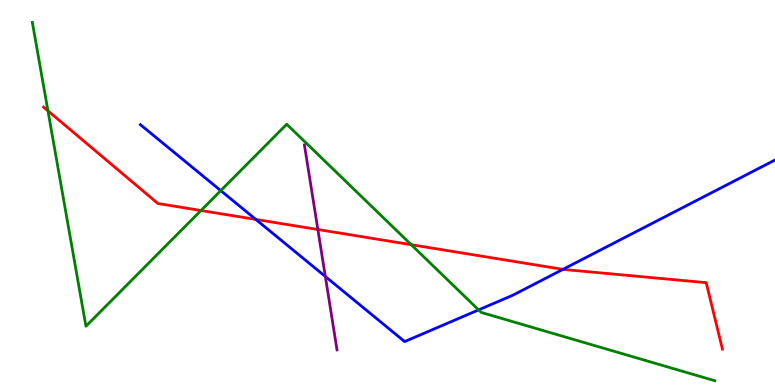[{'lines': ['blue', 'red'], 'intersections': [{'x': 3.3, 'y': 4.3}, {'x': 7.26, 'y': 3.0}]}, {'lines': ['green', 'red'], 'intersections': [{'x': 0.619, 'y': 7.12}, {'x': 2.59, 'y': 4.53}, {'x': 5.31, 'y': 3.64}]}, {'lines': ['purple', 'red'], 'intersections': [{'x': 4.1, 'y': 4.04}]}, {'lines': ['blue', 'green'], 'intersections': [{'x': 2.85, 'y': 5.05}, {'x': 6.18, 'y': 1.95}]}, {'lines': ['blue', 'purple'], 'intersections': [{'x': 4.2, 'y': 2.82}]}, {'lines': ['green', 'purple'], 'intersections': []}]